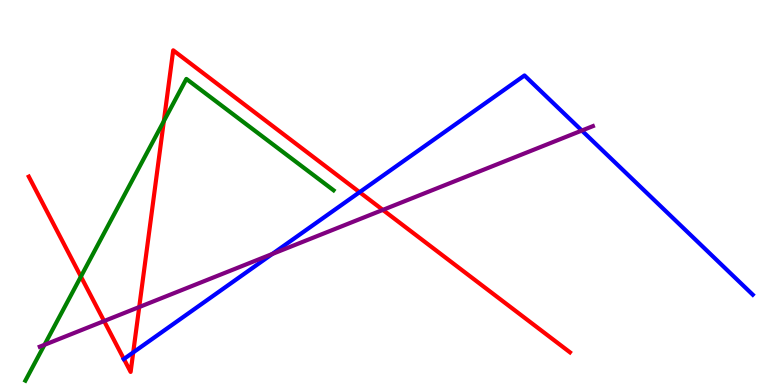[{'lines': ['blue', 'red'], 'intersections': [{'x': 1.6, 'y': 0.675}, {'x': 1.72, 'y': 0.847}, {'x': 4.64, 'y': 5.01}]}, {'lines': ['green', 'red'], 'intersections': [{'x': 1.04, 'y': 2.82}, {'x': 2.11, 'y': 6.85}]}, {'lines': ['purple', 'red'], 'intersections': [{'x': 1.34, 'y': 1.66}, {'x': 1.8, 'y': 2.02}, {'x': 4.94, 'y': 4.55}]}, {'lines': ['blue', 'green'], 'intersections': []}, {'lines': ['blue', 'purple'], 'intersections': [{'x': 3.51, 'y': 3.4}, {'x': 7.51, 'y': 6.61}]}, {'lines': ['green', 'purple'], 'intersections': [{'x': 0.574, 'y': 1.04}]}]